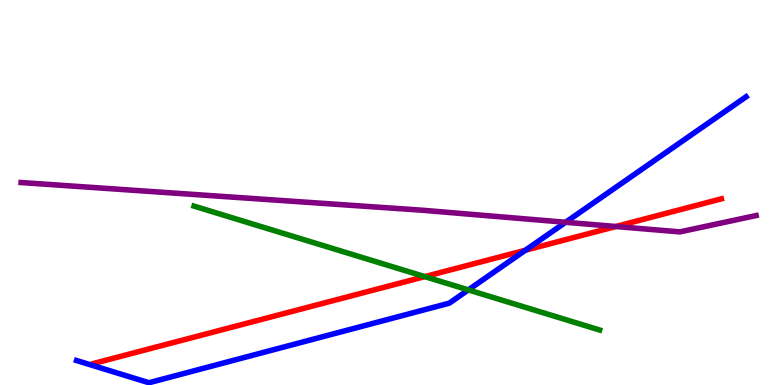[{'lines': ['blue', 'red'], 'intersections': [{'x': 6.78, 'y': 3.5}]}, {'lines': ['green', 'red'], 'intersections': [{'x': 5.48, 'y': 2.82}]}, {'lines': ['purple', 'red'], 'intersections': [{'x': 7.95, 'y': 4.12}]}, {'lines': ['blue', 'green'], 'intersections': [{'x': 6.04, 'y': 2.47}]}, {'lines': ['blue', 'purple'], 'intersections': [{'x': 7.3, 'y': 4.23}]}, {'lines': ['green', 'purple'], 'intersections': []}]